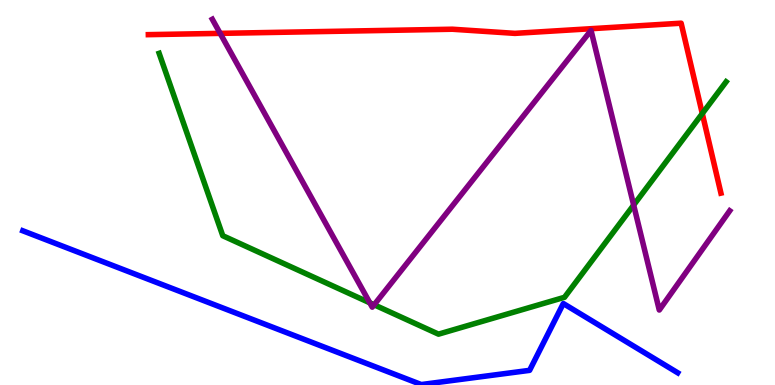[{'lines': ['blue', 'red'], 'intersections': []}, {'lines': ['green', 'red'], 'intersections': [{'x': 9.06, 'y': 7.05}]}, {'lines': ['purple', 'red'], 'intersections': [{'x': 2.84, 'y': 9.13}]}, {'lines': ['blue', 'green'], 'intersections': []}, {'lines': ['blue', 'purple'], 'intersections': []}, {'lines': ['green', 'purple'], 'intersections': [{'x': 4.77, 'y': 2.13}, {'x': 4.83, 'y': 2.08}, {'x': 8.18, 'y': 4.67}]}]